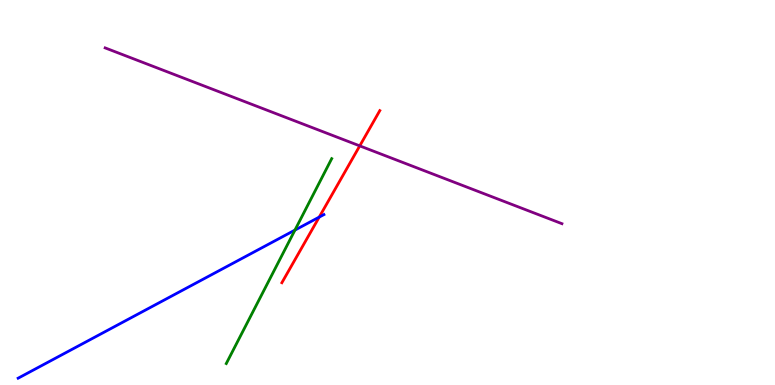[{'lines': ['blue', 'red'], 'intersections': [{'x': 4.12, 'y': 4.36}]}, {'lines': ['green', 'red'], 'intersections': []}, {'lines': ['purple', 'red'], 'intersections': [{'x': 4.64, 'y': 6.21}]}, {'lines': ['blue', 'green'], 'intersections': [{'x': 3.81, 'y': 4.02}]}, {'lines': ['blue', 'purple'], 'intersections': []}, {'lines': ['green', 'purple'], 'intersections': []}]